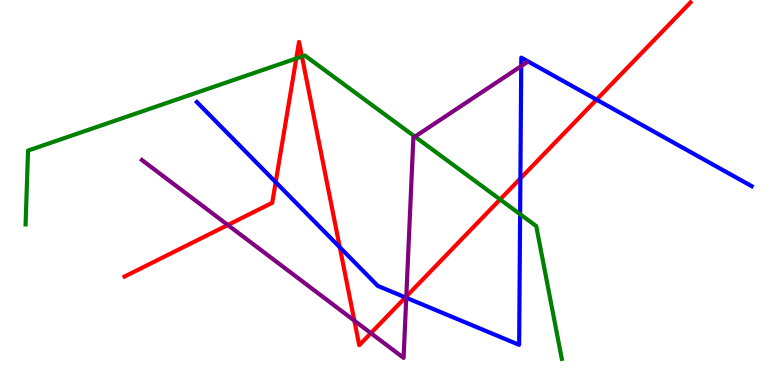[{'lines': ['blue', 'red'], 'intersections': [{'x': 3.56, 'y': 5.27}, {'x': 4.38, 'y': 3.58}, {'x': 5.23, 'y': 2.27}, {'x': 6.71, 'y': 5.36}, {'x': 7.7, 'y': 7.41}]}, {'lines': ['green', 'red'], 'intersections': [{'x': 3.82, 'y': 8.48}, {'x': 3.9, 'y': 8.53}, {'x': 6.45, 'y': 4.82}]}, {'lines': ['purple', 'red'], 'intersections': [{'x': 2.94, 'y': 4.16}, {'x': 4.57, 'y': 1.67}, {'x': 4.79, 'y': 1.35}, {'x': 5.24, 'y': 2.3}]}, {'lines': ['blue', 'green'], 'intersections': [{'x': 6.71, 'y': 4.44}]}, {'lines': ['blue', 'purple'], 'intersections': [{'x': 5.24, 'y': 2.27}, {'x': 6.73, 'y': 8.28}]}, {'lines': ['green', 'purple'], 'intersections': [{'x': 5.35, 'y': 6.45}]}]